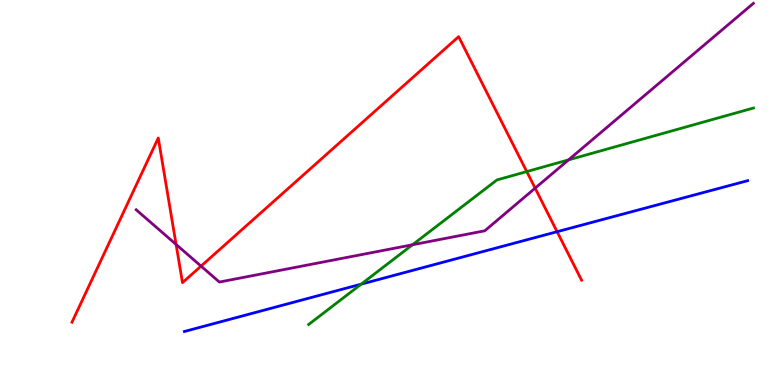[{'lines': ['blue', 'red'], 'intersections': [{'x': 7.19, 'y': 3.98}]}, {'lines': ['green', 'red'], 'intersections': [{'x': 6.8, 'y': 5.54}]}, {'lines': ['purple', 'red'], 'intersections': [{'x': 2.27, 'y': 3.65}, {'x': 2.59, 'y': 3.09}, {'x': 6.9, 'y': 5.11}]}, {'lines': ['blue', 'green'], 'intersections': [{'x': 4.66, 'y': 2.62}]}, {'lines': ['blue', 'purple'], 'intersections': []}, {'lines': ['green', 'purple'], 'intersections': [{'x': 5.32, 'y': 3.64}, {'x': 7.34, 'y': 5.85}]}]